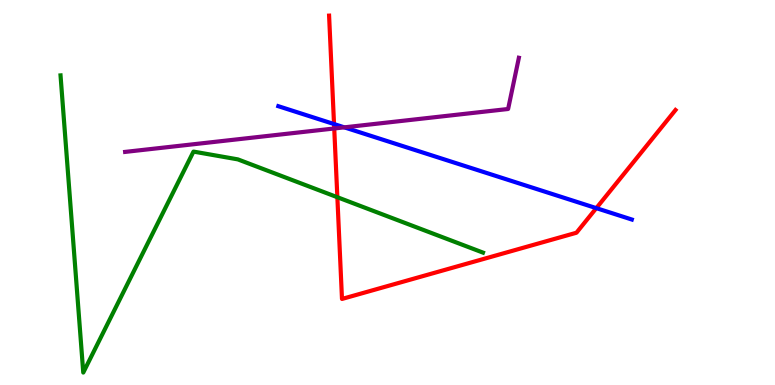[{'lines': ['blue', 'red'], 'intersections': [{'x': 4.31, 'y': 6.78}, {'x': 7.69, 'y': 4.59}]}, {'lines': ['green', 'red'], 'intersections': [{'x': 4.35, 'y': 4.88}]}, {'lines': ['purple', 'red'], 'intersections': [{'x': 4.31, 'y': 6.66}]}, {'lines': ['blue', 'green'], 'intersections': []}, {'lines': ['blue', 'purple'], 'intersections': [{'x': 4.44, 'y': 6.69}]}, {'lines': ['green', 'purple'], 'intersections': []}]